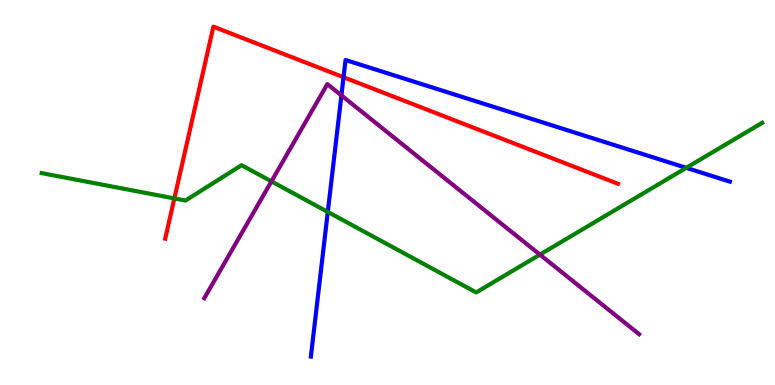[{'lines': ['blue', 'red'], 'intersections': [{'x': 4.43, 'y': 7.99}]}, {'lines': ['green', 'red'], 'intersections': [{'x': 2.25, 'y': 4.85}]}, {'lines': ['purple', 'red'], 'intersections': []}, {'lines': ['blue', 'green'], 'intersections': [{'x': 4.23, 'y': 4.49}, {'x': 8.85, 'y': 5.64}]}, {'lines': ['blue', 'purple'], 'intersections': [{'x': 4.41, 'y': 7.52}]}, {'lines': ['green', 'purple'], 'intersections': [{'x': 3.5, 'y': 5.29}, {'x': 6.97, 'y': 3.39}]}]